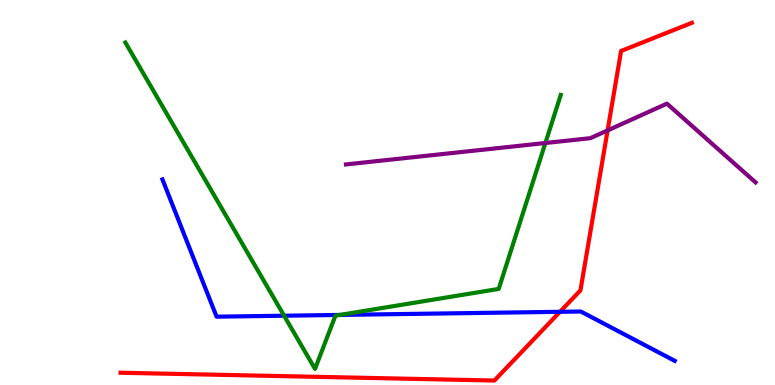[{'lines': ['blue', 'red'], 'intersections': [{'x': 7.23, 'y': 1.9}]}, {'lines': ['green', 'red'], 'intersections': []}, {'lines': ['purple', 'red'], 'intersections': [{'x': 7.84, 'y': 6.61}]}, {'lines': ['blue', 'green'], 'intersections': [{'x': 3.67, 'y': 1.8}, {'x': 4.39, 'y': 1.82}]}, {'lines': ['blue', 'purple'], 'intersections': []}, {'lines': ['green', 'purple'], 'intersections': [{'x': 7.04, 'y': 6.29}]}]